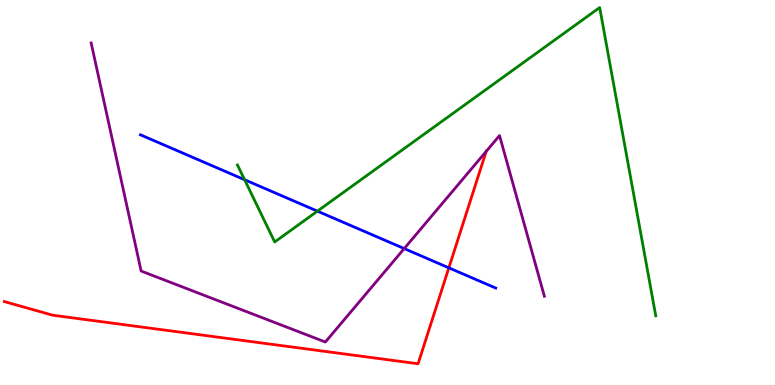[{'lines': ['blue', 'red'], 'intersections': [{'x': 5.79, 'y': 3.04}]}, {'lines': ['green', 'red'], 'intersections': []}, {'lines': ['purple', 'red'], 'intersections': [{'x': 6.27, 'y': 6.07}]}, {'lines': ['blue', 'green'], 'intersections': [{'x': 3.16, 'y': 5.33}, {'x': 4.1, 'y': 4.52}]}, {'lines': ['blue', 'purple'], 'intersections': [{'x': 5.22, 'y': 3.54}]}, {'lines': ['green', 'purple'], 'intersections': []}]